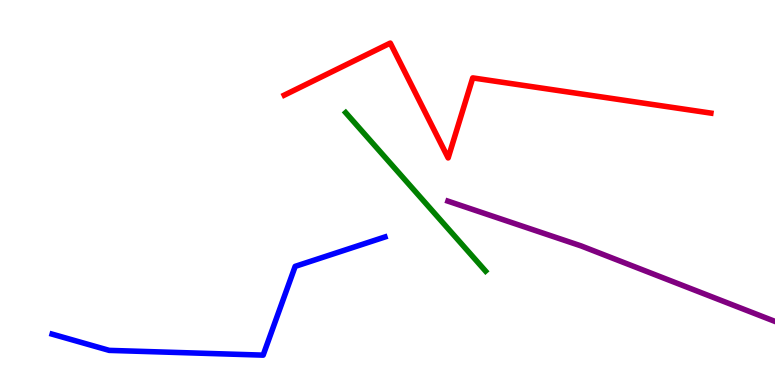[{'lines': ['blue', 'red'], 'intersections': []}, {'lines': ['green', 'red'], 'intersections': []}, {'lines': ['purple', 'red'], 'intersections': []}, {'lines': ['blue', 'green'], 'intersections': []}, {'lines': ['blue', 'purple'], 'intersections': []}, {'lines': ['green', 'purple'], 'intersections': []}]